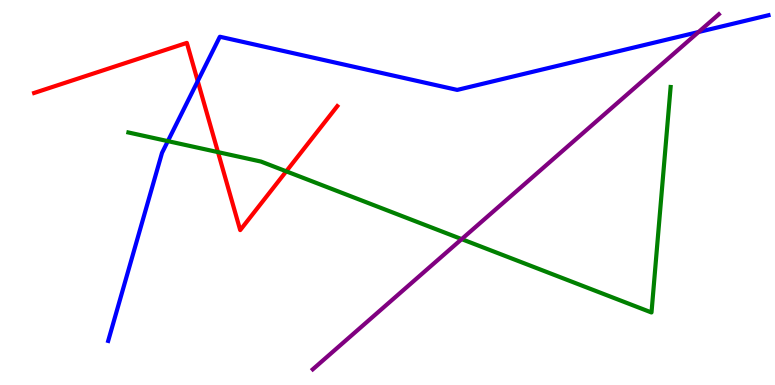[{'lines': ['blue', 'red'], 'intersections': [{'x': 2.55, 'y': 7.89}]}, {'lines': ['green', 'red'], 'intersections': [{'x': 2.81, 'y': 6.05}, {'x': 3.69, 'y': 5.55}]}, {'lines': ['purple', 'red'], 'intersections': []}, {'lines': ['blue', 'green'], 'intersections': [{'x': 2.17, 'y': 6.33}]}, {'lines': ['blue', 'purple'], 'intersections': [{'x': 9.01, 'y': 9.17}]}, {'lines': ['green', 'purple'], 'intersections': [{'x': 5.96, 'y': 3.79}]}]